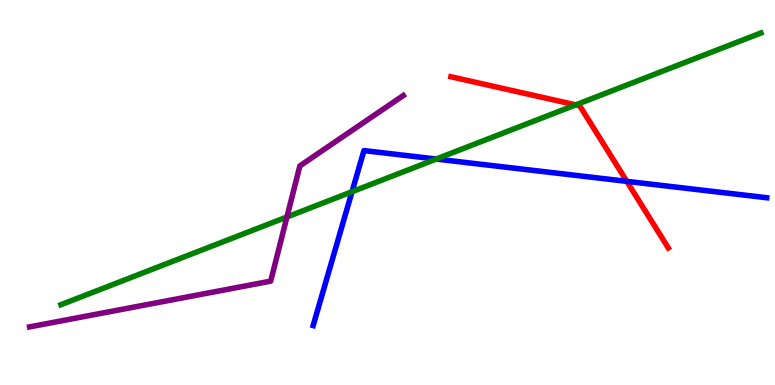[{'lines': ['blue', 'red'], 'intersections': [{'x': 8.09, 'y': 5.29}]}, {'lines': ['green', 'red'], 'intersections': [{'x': 7.43, 'y': 7.28}]}, {'lines': ['purple', 'red'], 'intersections': []}, {'lines': ['blue', 'green'], 'intersections': [{'x': 4.54, 'y': 5.02}, {'x': 5.63, 'y': 5.87}]}, {'lines': ['blue', 'purple'], 'intersections': []}, {'lines': ['green', 'purple'], 'intersections': [{'x': 3.7, 'y': 4.36}]}]